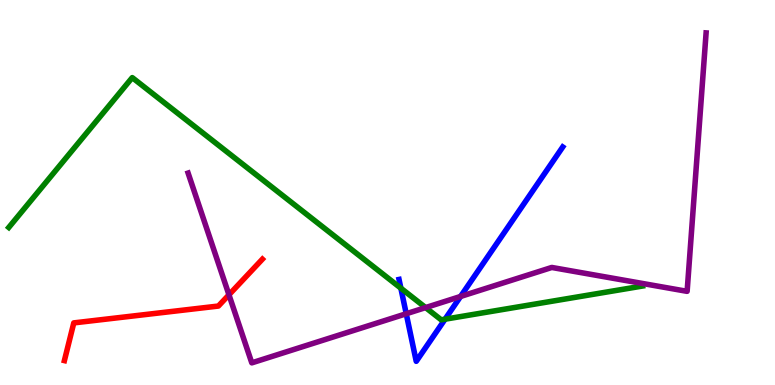[{'lines': ['blue', 'red'], 'intersections': []}, {'lines': ['green', 'red'], 'intersections': []}, {'lines': ['purple', 'red'], 'intersections': [{'x': 2.95, 'y': 2.34}]}, {'lines': ['blue', 'green'], 'intersections': [{'x': 5.17, 'y': 2.51}, {'x': 5.74, 'y': 1.71}]}, {'lines': ['blue', 'purple'], 'intersections': [{'x': 5.24, 'y': 1.85}, {'x': 5.94, 'y': 2.3}]}, {'lines': ['green', 'purple'], 'intersections': [{'x': 5.49, 'y': 2.01}]}]